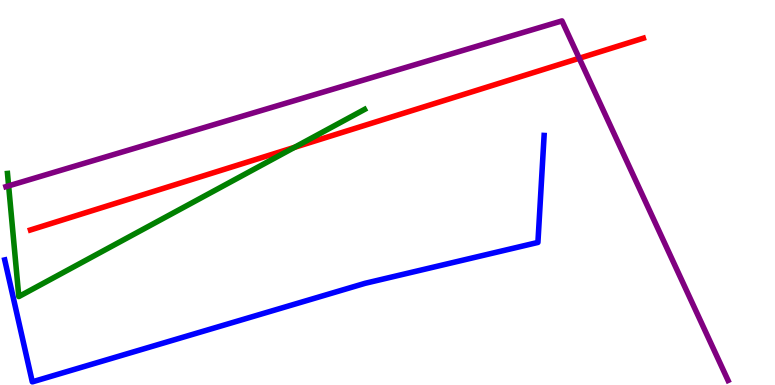[{'lines': ['blue', 'red'], 'intersections': []}, {'lines': ['green', 'red'], 'intersections': [{'x': 3.8, 'y': 6.17}]}, {'lines': ['purple', 'red'], 'intersections': [{'x': 7.47, 'y': 8.49}]}, {'lines': ['blue', 'green'], 'intersections': []}, {'lines': ['blue', 'purple'], 'intersections': []}, {'lines': ['green', 'purple'], 'intersections': [{'x': 0.111, 'y': 5.17}]}]